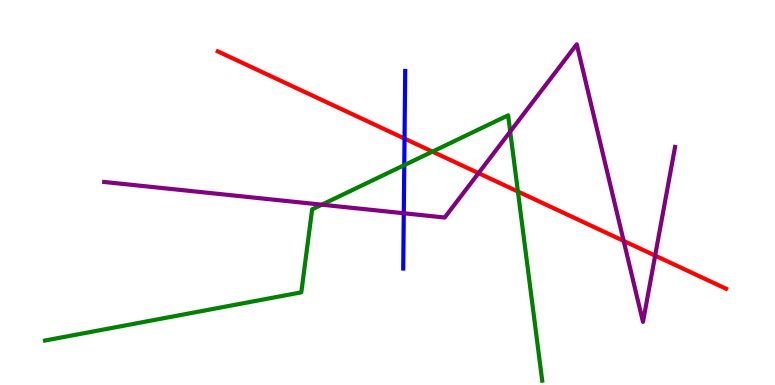[{'lines': ['blue', 'red'], 'intersections': [{'x': 5.22, 'y': 6.4}]}, {'lines': ['green', 'red'], 'intersections': [{'x': 5.58, 'y': 6.06}, {'x': 6.68, 'y': 5.02}]}, {'lines': ['purple', 'red'], 'intersections': [{'x': 6.17, 'y': 5.5}, {'x': 8.05, 'y': 3.74}, {'x': 8.45, 'y': 3.36}]}, {'lines': ['blue', 'green'], 'intersections': [{'x': 5.22, 'y': 5.71}]}, {'lines': ['blue', 'purple'], 'intersections': [{'x': 5.21, 'y': 4.46}]}, {'lines': ['green', 'purple'], 'intersections': [{'x': 4.15, 'y': 4.68}, {'x': 6.58, 'y': 6.58}]}]